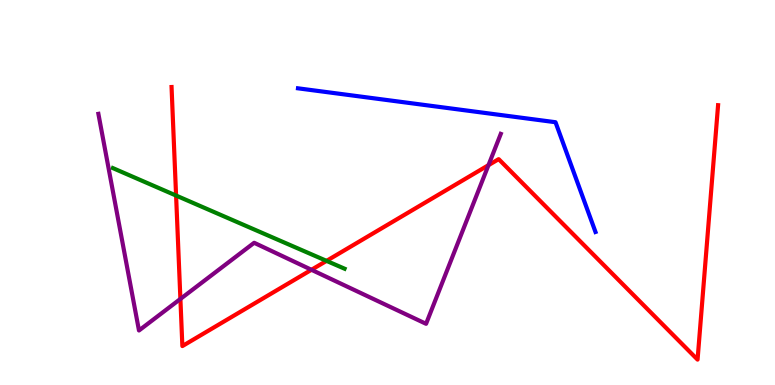[{'lines': ['blue', 'red'], 'intersections': []}, {'lines': ['green', 'red'], 'intersections': [{'x': 2.27, 'y': 4.92}, {'x': 4.21, 'y': 3.22}]}, {'lines': ['purple', 'red'], 'intersections': [{'x': 2.33, 'y': 2.24}, {'x': 4.02, 'y': 2.99}, {'x': 6.3, 'y': 5.71}]}, {'lines': ['blue', 'green'], 'intersections': []}, {'lines': ['blue', 'purple'], 'intersections': []}, {'lines': ['green', 'purple'], 'intersections': []}]